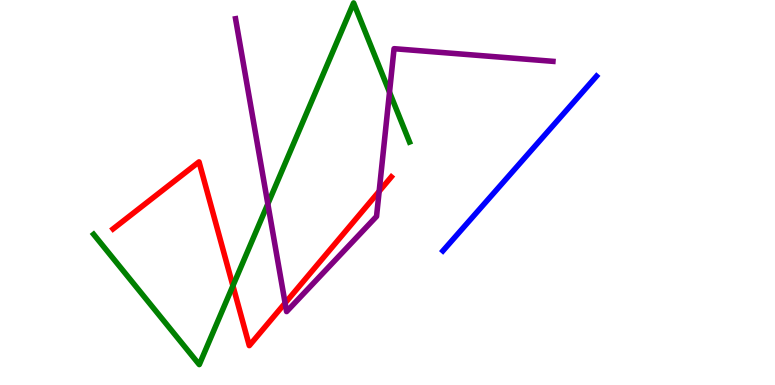[{'lines': ['blue', 'red'], 'intersections': []}, {'lines': ['green', 'red'], 'intersections': [{'x': 3.01, 'y': 2.58}]}, {'lines': ['purple', 'red'], 'intersections': [{'x': 3.68, 'y': 2.13}, {'x': 4.89, 'y': 5.03}]}, {'lines': ['blue', 'green'], 'intersections': []}, {'lines': ['blue', 'purple'], 'intersections': []}, {'lines': ['green', 'purple'], 'intersections': [{'x': 3.46, 'y': 4.7}, {'x': 5.03, 'y': 7.6}]}]